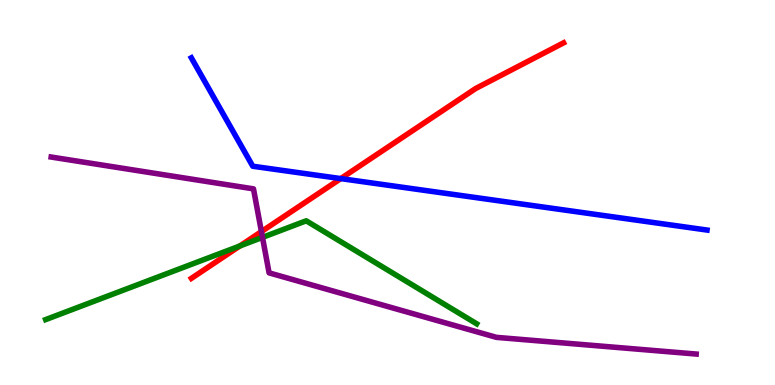[{'lines': ['blue', 'red'], 'intersections': [{'x': 4.4, 'y': 5.36}]}, {'lines': ['green', 'red'], 'intersections': [{'x': 3.1, 'y': 3.61}]}, {'lines': ['purple', 'red'], 'intersections': [{'x': 3.37, 'y': 3.98}]}, {'lines': ['blue', 'green'], 'intersections': []}, {'lines': ['blue', 'purple'], 'intersections': []}, {'lines': ['green', 'purple'], 'intersections': [{'x': 3.39, 'y': 3.83}]}]